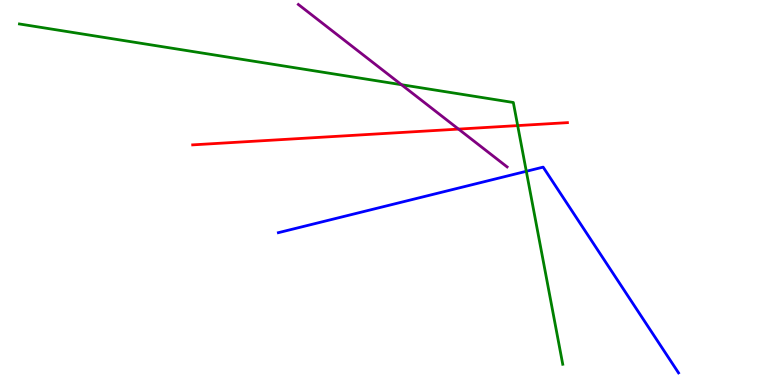[{'lines': ['blue', 'red'], 'intersections': []}, {'lines': ['green', 'red'], 'intersections': [{'x': 6.68, 'y': 6.74}]}, {'lines': ['purple', 'red'], 'intersections': [{'x': 5.92, 'y': 6.65}]}, {'lines': ['blue', 'green'], 'intersections': [{'x': 6.79, 'y': 5.55}]}, {'lines': ['blue', 'purple'], 'intersections': []}, {'lines': ['green', 'purple'], 'intersections': [{'x': 5.18, 'y': 7.8}]}]